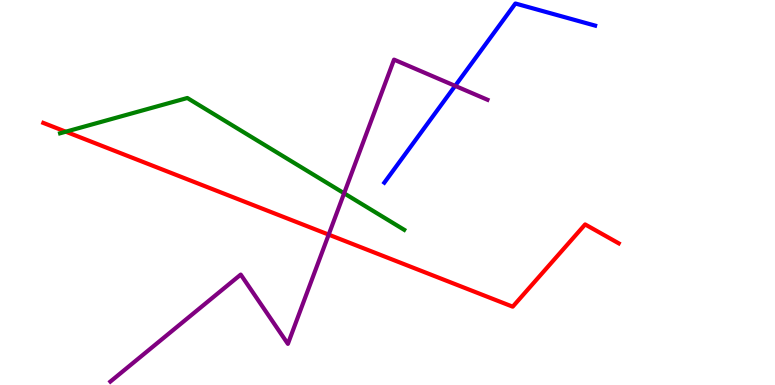[{'lines': ['blue', 'red'], 'intersections': []}, {'lines': ['green', 'red'], 'intersections': [{'x': 0.849, 'y': 6.58}]}, {'lines': ['purple', 'red'], 'intersections': [{'x': 4.24, 'y': 3.91}]}, {'lines': ['blue', 'green'], 'intersections': []}, {'lines': ['blue', 'purple'], 'intersections': [{'x': 5.87, 'y': 7.77}]}, {'lines': ['green', 'purple'], 'intersections': [{'x': 4.44, 'y': 4.98}]}]